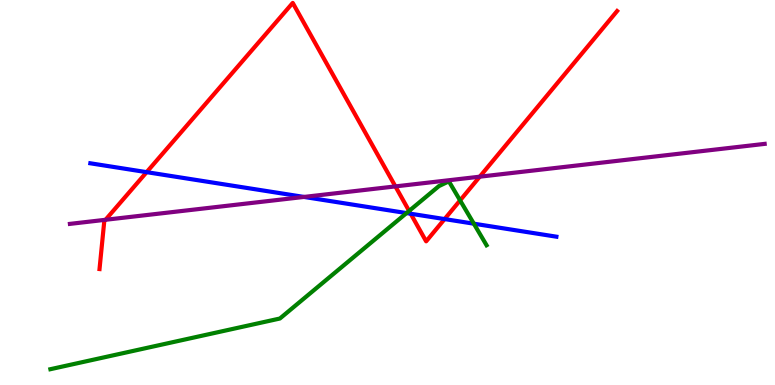[{'lines': ['blue', 'red'], 'intersections': [{'x': 1.89, 'y': 5.53}, {'x': 5.3, 'y': 4.45}, {'x': 5.74, 'y': 4.31}]}, {'lines': ['green', 'red'], 'intersections': [{'x': 5.28, 'y': 4.52}, {'x': 5.94, 'y': 4.8}]}, {'lines': ['purple', 'red'], 'intersections': [{'x': 1.36, 'y': 4.29}, {'x': 5.1, 'y': 5.16}, {'x': 6.19, 'y': 5.41}]}, {'lines': ['blue', 'green'], 'intersections': [{'x': 5.25, 'y': 4.47}, {'x': 6.11, 'y': 4.19}]}, {'lines': ['blue', 'purple'], 'intersections': [{'x': 3.92, 'y': 4.88}]}, {'lines': ['green', 'purple'], 'intersections': []}]